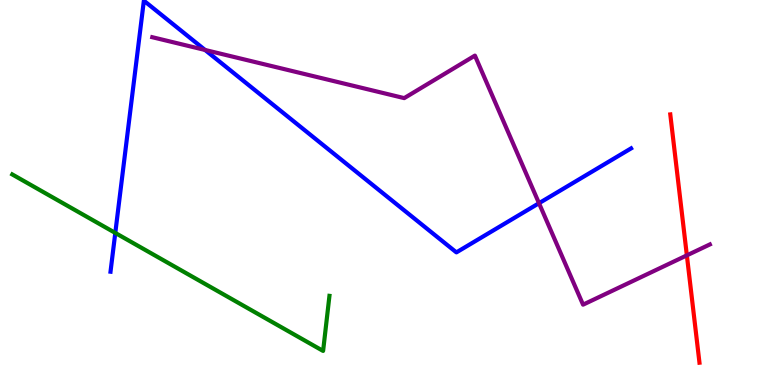[{'lines': ['blue', 'red'], 'intersections': []}, {'lines': ['green', 'red'], 'intersections': []}, {'lines': ['purple', 'red'], 'intersections': [{'x': 8.86, 'y': 3.37}]}, {'lines': ['blue', 'green'], 'intersections': [{'x': 1.49, 'y': 3.95}]}, {'lines': ['blue', 'purple'], 'intersections': [{'x': 2.65, 'y': 8.7}, {'x': 6.95, 'y': 4.72}]}, {'lines': ['green', 'purple'], 'intersections': []}]